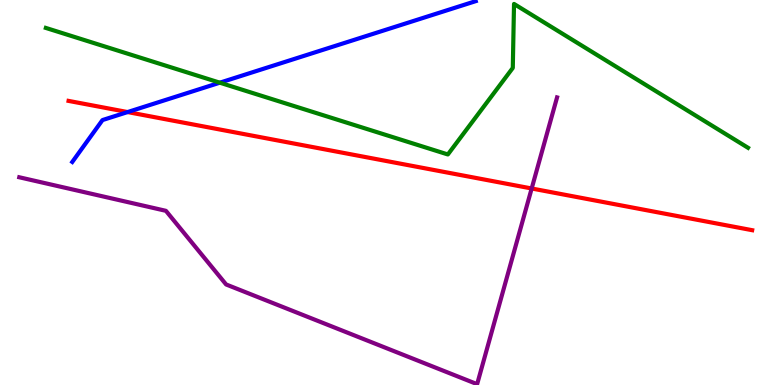[{'lines': ['blue', 'red'], 'intersections': [{'x': 1.65, 'y': 7.09}]}, {'lines': ['green', 'red'], 'intersections': []}, {'lines': ['purple', 'red'], 'intersections': [{'x': 6.86, 'y': 5.1}]}, {'lines': ['blue', 'green'], 'intersections': [{'x': 2.84, 'y': 7.85}]}, {'lines': ['blue', 'purple'], 'intersections': []}, {'lines': ['green', 'purple'], 'intersections': []}]